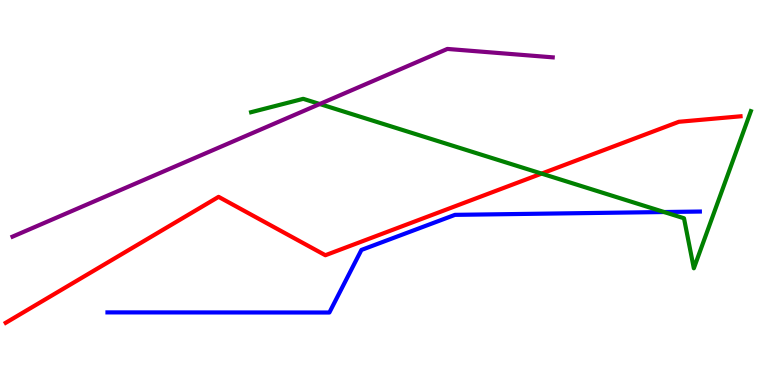[{'lines': ['blue', 'red'], 'intersections': []}, {'lines': ['green', 'red'], 'intersections': [{'x': 6.99, 'y': 5.49}]}, {'lines': ['purple', 'red'], 'intersections': []}, {'lines': ['blue', 'green'], 'intersections': [{'x': 8.57, 'y': 4.49}]}, {'lines': ['blue', 'purple'], 'intersections': []}, {'lines': ['green', 'purple'], 'intersections': [{'x': 4.13, 'y': 7.3}]}]